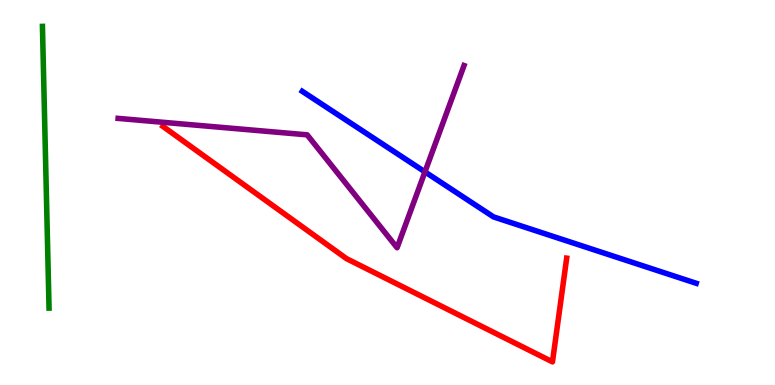[{'lines': ['blue', 'red'], 'intersections': []}, {'lines': ['green', 'red'], 'intersections': []}, {'lines': ['purple', 'red'], 'intersections': []}, {'lines': ['blue', 'green'], 'intersections': []}, {'lines': ['blue', 'purple'], 'intersections': [{'x': 5.48, 'y': 5.54}]}, {'lines': ['green', 'purple'], 'intersections': []}]